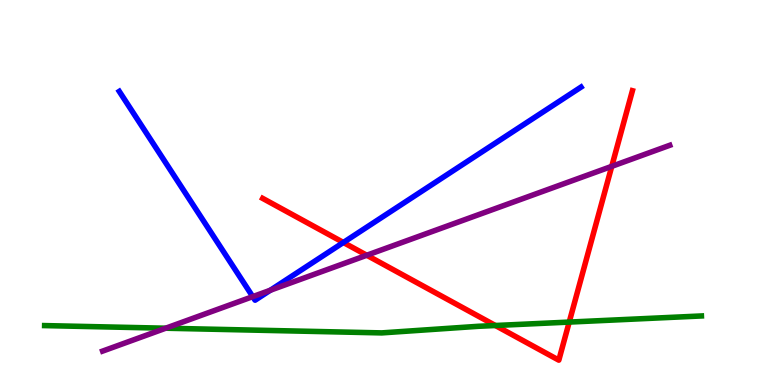[{'lines': ['blue', 'red'], 'intersections': [{'x': 4.43, 'y': 3.7}]}, {'lines': ['green', 'red'], 'intersections': [{'x': 6.39, 'y': 1.55}, {'x': 7.34, 'y': 1.63}]}, {'lines': ['purple', 'red'], 'intersections': [{'x': 4.73, 'y': 3.37}, {'x': 7.89, 'y': 5.68}]}, {'lines': ['blue', 'green'], 'intersections': []}, {'lines': ['blue', 'purple'], 'intersections': [{'x': 3.26, 'y': 2.3}, {'x': 3.49, 'y': 2.46}]}, {'lines': ['green', 'purple'], 'intersections': [{'x': 2.14, 'y': 1.47}]}]